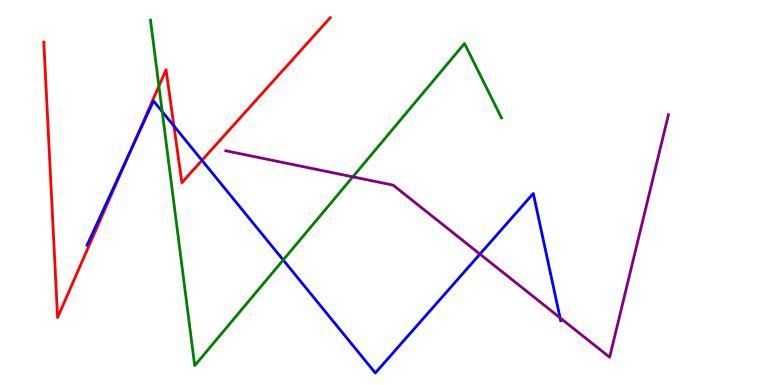[{'lines': ['blue', 'red'], 'intersections': [{'x': 1.69, 'y': 6.09}, {'x': 2.24, 'y': 6.73}, {'x': 2.61, 'y': 5.83}]}, {'lines': ['green', 'red'], 'intersections': [{'x': 2.05, 'y': 7.77}]}, {'lines': ['purple', 'red'], 'intersections': []}, {'lines': ['blue', 'green'], 'intersections': [{'x': 2.09, 'y': 7.1}, {'x': 3.65, 'y': 3.25}]}, {'lines': ['blue', 'purple'], 'intersections': [{'x': 6.19, 'y': 3.4}, {'x': 7.23, 'y': 1.74}]}, {'lines': ['green', 'purple'], 'intersections': [{'x': 4.55, 'y': 5.41}]}]